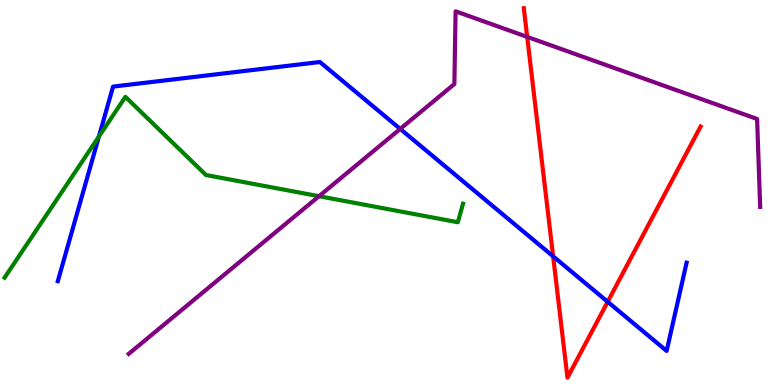[{'lines': ['blue', 'red'], 'intersections': [{'x': 7.14, 'y': 3.34}, {'x': 7.84, 'y': 2.16}]}, {'lines': ['green', 'red'], 'intersections': []}, {'lines': ['purple', 'red'], 'intersections': [{'x': 6.8, 'y': 9.04}]}, {'lines': ['blue', 'green'], 'intersections': [{'x': 1.28, 'y': 6.45}]}, {'lines': ['blue', 'purple'], 'intersections': [{'x': 5.16, 'y': 6.65}]}, {'lines': ['green', 'purple'], 'intersections': [{'x': 4.12, 'y': 4.9}]}]